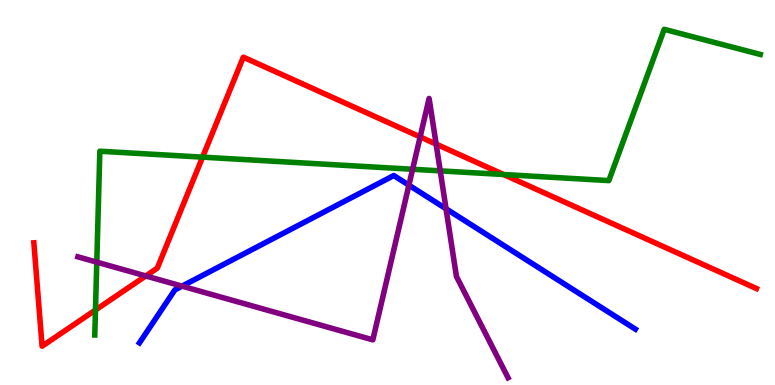[{'lines': ['blue', 'red'], 'intersections': []}, {'lines': ['green', 'red'], 'intersections': [{'x': 1.23, 'y': 1.95}, {'x': 2.61, 'y': 5.92}, {'x': 6.5, 'y': 5.47}]}, {'lines': ['purple', 'red'], 'intersections': [{'x': 1.88, 'y': 2.83}, {'x': 5.42, 'y': 6.44}, {'x': 5.63, 'y': 6.26}]}, {'lines': ['blue', 'green'], 'intersections': []}, {'lines': ['blue', 'purple'], 'intersections': [{'x': 2.35, 'y': 2.57}, {'x': 5.28, 'y': 5.19}, {'x': 5.76, 'y': 4.58}]}, {'lines': ['green', 'purple'], 'intersections': [{'x': 1.25, 'y': 3.19}, {'x': 5.32, 'y': 5.6}, {'x': 5.68, 'y': 5.56}]}]